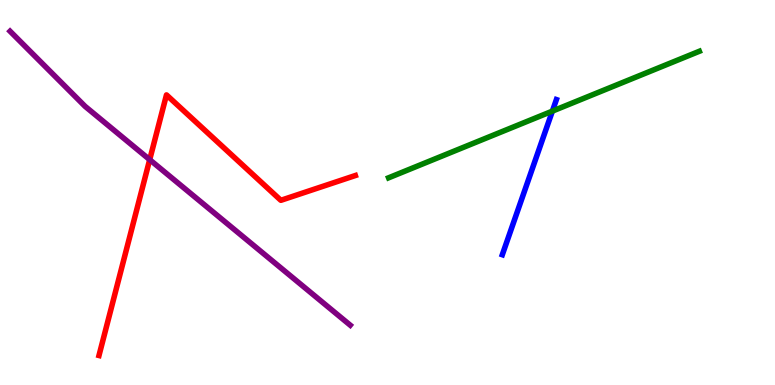[{'lines': ['blue', 'red'], 'intersections': []}, {'lines': ['green', 'red'], 'intersections': []}, {'lines': ['purple', 'red'], 'intersections': [{'x': 1.93, 'y': 5.85}]}, {'lines': ['blue', 'green'], 'intersections': [{'x': 7.13, 'y': 7.11}]}, {'lines': ['blue', 'purple'], 'intersections': []}, {'lines': ['green', 'purple'], 'intersections': []}]